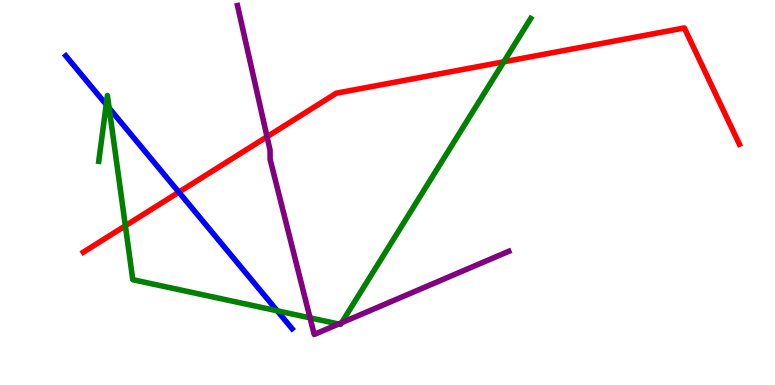[{'lines': ['blue', 'red'], 'intersections': [{'x': 2.31, 'y': 5.01}]}, {'lines': ['green', 'red'], 'intersections': [{'x': 1.62, 'y': 4.14}, {'x': 6.5, 'y': 8.39}]}, {'lines': ['purple', 'red'], 'intersections': [{'x': 3.45, 'y': 6.45}]}, {'lines': ['blue', 'green'], 'intersections': [{'x': 1.37, 'y': 7.28}, {'x': 1.41, 'y': 7.19}, {'x': 3.58, 'y': 1.93}]}, {'lines': ['blue', 'purple'], 'intersections': []}, {'lines': ['green', 'purple'], 'intersections': [{'x': 4.0, 'y': 1.74}, {'x': 4.37, 'y': 1.58}, {'x': 4.41, 'y': 1.62}]}]